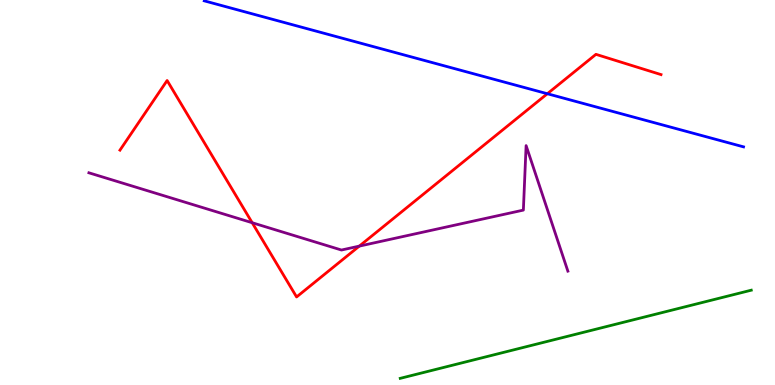[{'lines': ['blue', 'red'], 'intersections': [{'x': 7.06, 'y': 7.57}]}, {'lines': ['green', 'red'], 'intersections': []}, {'lines': ['purple', 'red'], 'intersections': [{'x': 3.25, 'y': 4.21}, {'x': 4.64, 'y': 3.61}]}, {'lines': ['blue', 'green'], 'intersections': []}, {'lines': ['blue', 'purple'], 'intersections': []}, {'lines': ['green', 'purple'], 'intersections': []}]